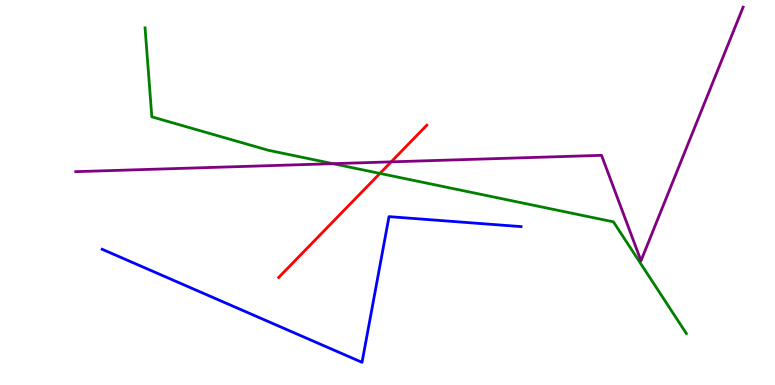[{'lines': ['blue', 'red'], 'intersections': []}, {'lines': ['green', 'red'], 'intersections': [{'x': 4.9, 'y': 5.5}]}, {'lines': ['purple', 'red'], 'intersections': [{'x': 5.05, 'y': 5.8}]}, {'lines': ['blue', 'green'], 'intersections': []}, {'lines': ['blue', 'purple'], 'intersections': []}, {'lines': ['green', 'purple'], 'intersections': [{'x': 4.3, 'y': 5.75}]}]